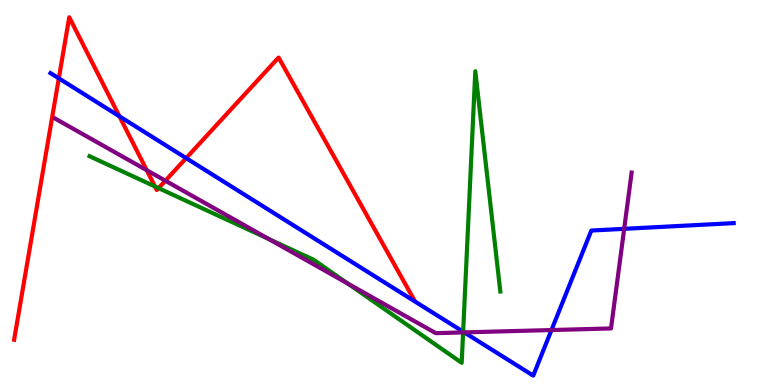[{'lines': ['blue', 'red'], 'intersections': [{'x': 0.759, 'y': 7.97}, {'x': 1.54, 'y': 6.98}, {'x': 2.4, 'y': 5.89}]}, {'lines': ['green', 'red'], 'intersections': [{'x': 2.0, 'y': 5.16}, {'x': 2.05, 'y': 5.11}]}, {'lines': ['purple', 'red'], 'intersections': [{'x': 1.89, 'y': 5.58}, {'x': 2.13, 'y': 5.31}]}, {'lines': ['blue', 'green'], 'intersections': [{'x': 5.98, 'y': 1.38}]}, {'lines': ['blue', 'purple'], 'intersections': [{'x': 5.99, 'y': 1.37}, {'x': 7.12, 'y': 1.43}, {'x': 8.05, 'y': 4.06}]}, {'lines': ['green', 'purple'], 'intersections': [{'x': 3.47, 'y': 3.79}, {'x': 4.49, 'y': 2.63}, {'x': 5.98, 'y': 1.37}]}]